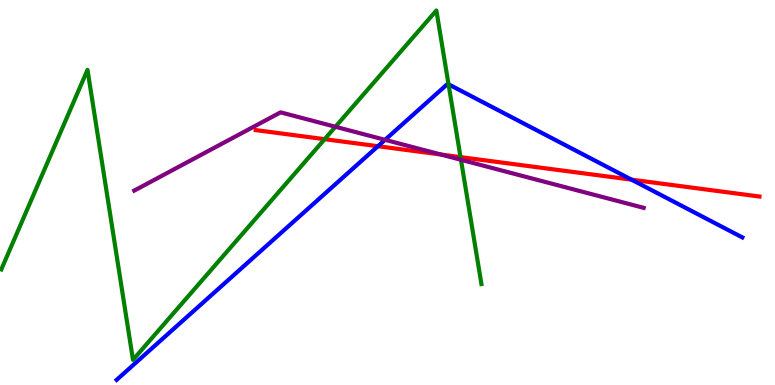[{'lines': ['blue', 'red'], 'intersections': [{'x': 4.88, 'y': 6.2}, {'x': 8.15, 'y': 5.33}]}, {'lines': ['green', 'red'], 'intersections': [{'x': 4.19, 'y': 6.38}, {'x': 5.94, 'y': 5.92}]}, {'lines': ['purple', 'red'], 'intersections': [{'x': 5.69, 'y': 5.99}]}, {'lines': ['blue', 'green'], 'intersections': [{'x': 5.79, 'y': 7.81}]}, {'lines': ['blue', 'purple'], 'intersections': [{'x': 4.97, 'y': 6.37}]}, {'lines': ['green', 'purple'], 'intersections': [{'x': 4.33, 'y': 6.71}, {'x': 5.95, 'y': 5.85}]}]